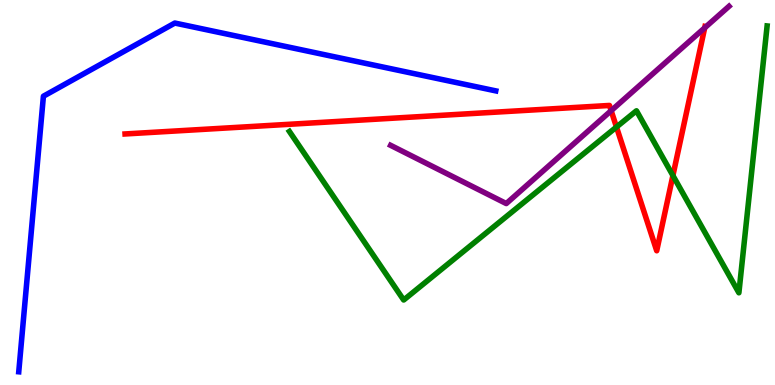[{'lines': ['blue', 'red'], 'intersections': []}, {'lines': ['green', 'red'], 'intersections': [{'x': 7.95, 'y': 6.7}, {'x': 8.68, 'y': 5.44}]}, {'lines': ['purple', 'red'], 'intersections': [{'x': 7.89, 'y': 7.13}, {'x': 9.09, 'y': 9.28}]}, {'lines': ['blue', 'green'], 'intersections': []}, {'lines': ['blue', 'purple'], 'intersections': []}, {'lines': ['green', 'purple'], 'intersections': []}]